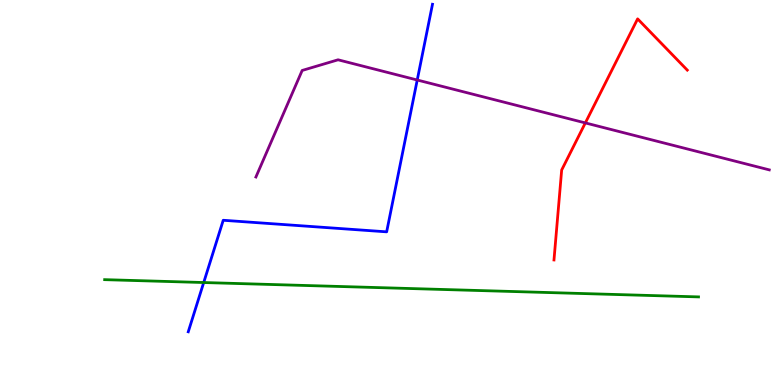[{'lines': ['blue', 'red'], 'intersections': []}, {'lines': ['green', 'red'], 'intersections': []}, {'lines': ['purple', 'red'], 'intersections': [{'x': 7.55, 'y': 6.81}]}, {'lines': ['blue', 'green'], 'intersections': [{'x': 2.63, 'y': 2.66}]}, {'lines': ['blue', 'purple'], 'intersections': [{'x': 5.38, 'y': 7.92}]}, {'lines': ['green', 'purple'], 'intersections': []}]